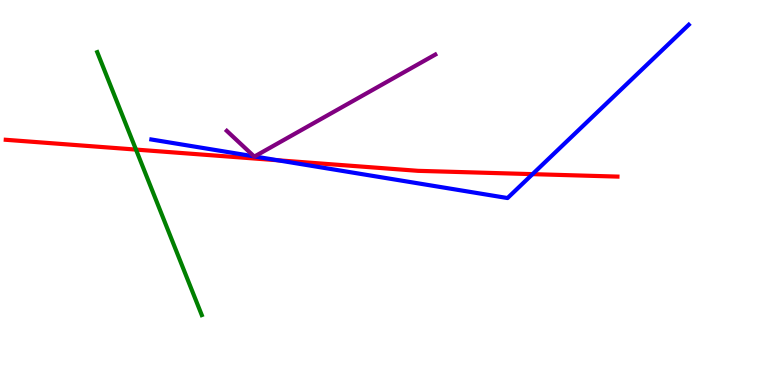[{'lines': ['blue', 'red'], 'intersections': [{'x': 3.58, 'y': 5.84}, {'x': 6.87, 'y': 5.48}]}, {'lines': ['green', 'red'], 'intersections': [{'x': 1.75, 'y': 6.11}]}, {'lines': ['purple', 'red'], 'intersections': []}, {'lines': ['blue', 'green'], 'intersections': []}, {'lines': ['blue', 'purple'], 'intersections': [{'x': 3.28, 'y': 5.94}, {'x': 3.28, 'y': 5.94}]}, {'lines': ['green', 'purple'], 'intersections': []}]